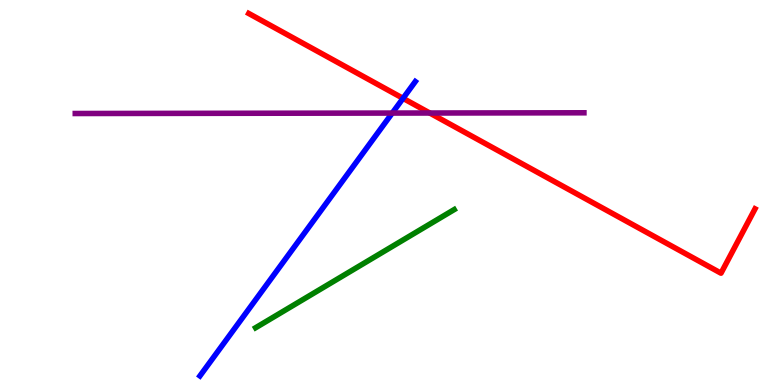[{'lines': ['blue', 'red'], 'intersections': [{'x': 5.2, 'y': 7.45}]}, {'lines': ['green', 'red'], 'intersections': []}, {'lines': ['purple', 'red'], 'intersections': [{'x': 5.55, 'y': 7.06}]}, {'lines': ['blue', 'green'], 'intersections': []}, {'lines': ['blue', 'purple'], 'intersections': [{'x': 5.06, 'y': 7.06}]}, {'lines': ['green', 'purple'], 'intersections': []}]